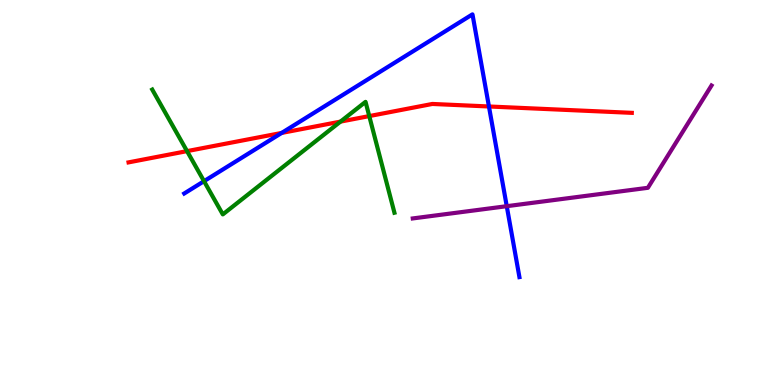[{'lines': ['blue', 'red'], 'intersections': [{'x': 3.63, 'y': 6.55}, {'x': 6.31, 'y': 7.23}]}, {'lines': ['green', 'red'], 'intersections': [{'x': 2.41, 'y': 6.07}, {'x': 4.39, 'y': 6.84}, {'x': 4.76, 'y': 6.98}]}, {'lines': ['purple', 'red'], 'intersections': []}, {'lines': ['blue', 'green'], 'intersections': [{'x': 2.63, 'y': 5.29}]}, {'lines': ['blue', 'purple'], 'intersections': [{'x': 6.54, 'y': 4.64}]}, {'lines': ['green', 'purple'], 'intersections': []}]